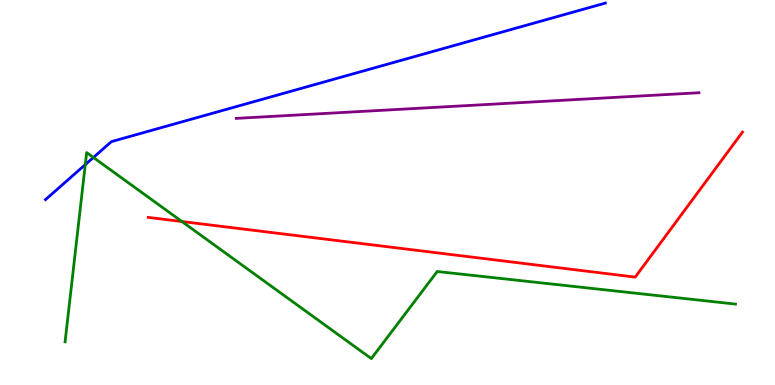[{'lines': ['blue', 'red'], 'intersections': []}, {'lines': ['green', 'red'], 'intersections': [{'x': 2.35, 'y': 4.25}]}, {'lines': ['purple', 'red'], 'intersections': []}, {'lines': ['blue', 'green'], 'intersections': [{'x': 1.1, 'y': 5.72}, {'x': 1.21, 'y': 5.91}]}, {'lines': ['blue', 'purple'], 'intersections': []}, {'lines': ['green', 'purple'], 'intersections': []}]